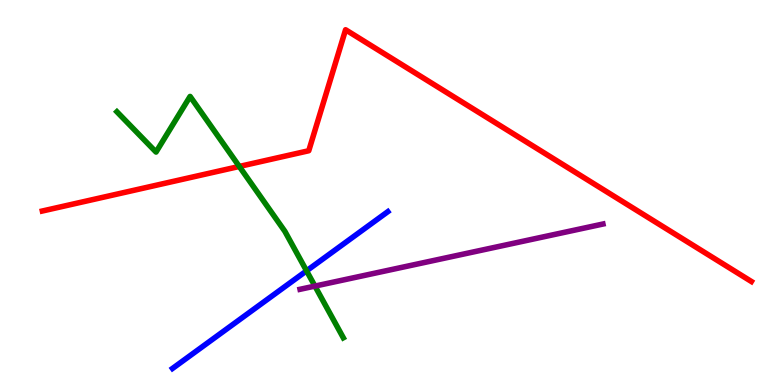[{'lines': ['blue', 'red'], 'intersections': []}, {'lines': ['green', 'red'], 'intersections': [{'x': 3.09, 'y': 5.68}]}, {'lines': ['purple', 'red'], 'intersections': []}, {'lines': ['blue', 'green'], 'intersections': [{'x': 3.96, 'y': 2.97}]}, {'lines': ['blue', 'purple'], 'intersections': []}, {'lines': ['green', 'purple'], 'intersections': [{'x': 4.06, 'y': 2.57}]}]